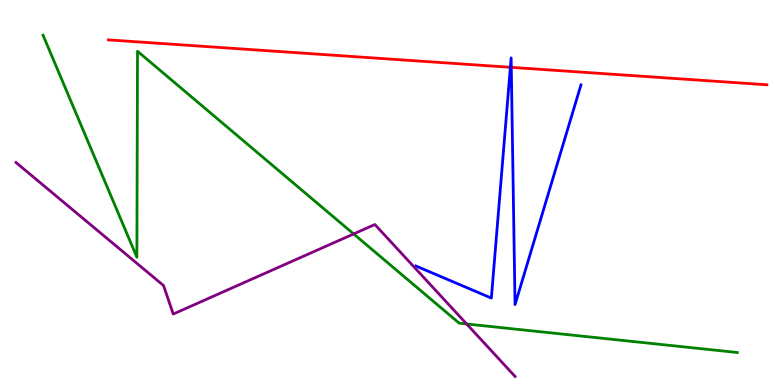[{'lines': ['blue', 'red'], 'intersections': [{'x': 6.59, 'y': 8.25}, {'x': 6.6, 'y': 8.25}]}, {'lines': ['green', 'red'], 'intersections': []}, {'lines': ['purple', 'red'], 'intersections': []}, {'lines': ['blue', 'green'], 'intersections': []}, {'lines': ['blue', 'purple'], 'intersections': []}, {'lines': ['green', 'purple'], 'intersections': [{'x': 4.56, 'y': 3.92}, {'x': 6.02, 'y': 1.58}]}]